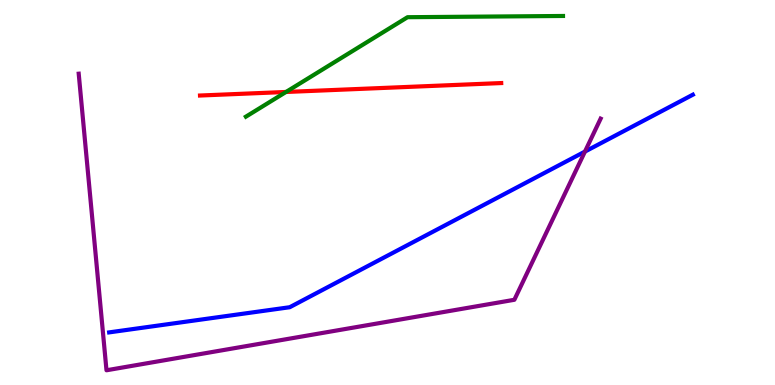[{'lines': ['blue', 'red'], 'intersections': []}, {'lines': ['green', 'red'], 'intersections': [{'x': 3.69, 'y': 7.61}]}, {'lines': ['purple', 'red'], 'intersections': []}, {'lines': ['blue', 'green'], 'intersections': []}, {'lines': ['blue', 'purple'], 'intersections': [{'x': 7.55, 'y': 6.06}]}, {'lines': ['green', 'purple'], 'intersections': []}]